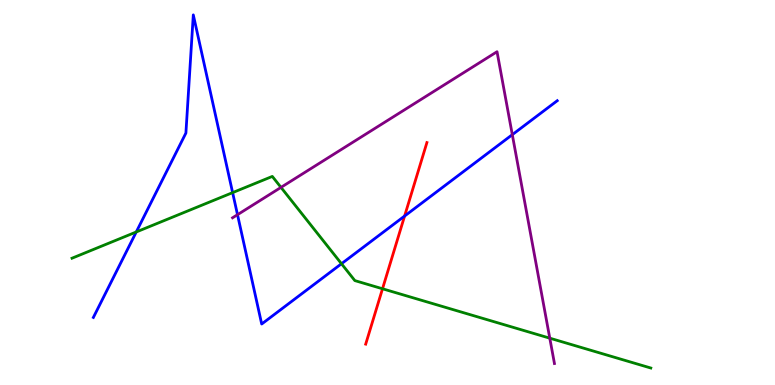[{'lines': ['blue', 'red'], 'intersections': [{'x': 5.22, 'y': 4.39}]}, {'lines': ['green', 'red'], 'intersections': [{'x': 4.94, 'y': 2.5}]}, {'lines': ['purple', 'red'], 'intersections': []}, {'lines': ['blue', 'green'], 'intersections': [{'x': 1.76, 'y': 3.97}, {'x': 3.0, 'y': 5.0}, {'x': 4.41, 'y': 3.15}]}, {'lines': ['blue', 'purple'], 'intersections': [{'x': 3.06, 'y': 4.42}, {'x': 6.61, 'y': 6.5}]}, {'lines': ['green', 'purple'], 'intersections': [{'x': 3.63, 'y': 5.13}, {'x': 7.09, 'y': 1.22}]}]